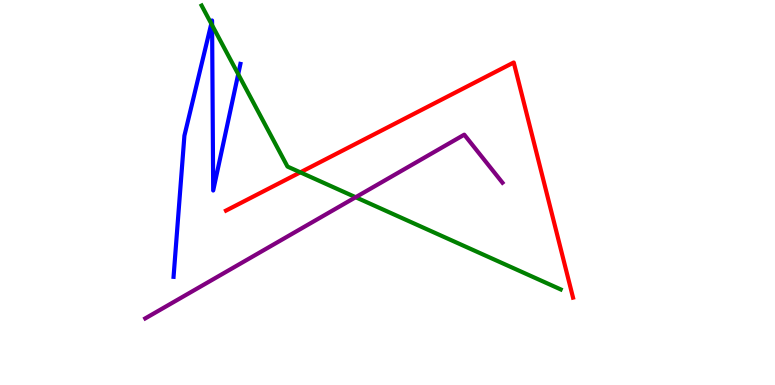[{'lines': ['blue', 'red'], 'intersections': []}, {'lines': ['green', 'red'], 'intersections': [{'x': 3.87, 'y': 5.52}]}, {'lines': ['purple', 'red'], 'intersections': []}, {'lines': ['blue', 'green'], 'intersections': [{'x': 2.73, 'y': 9.38}, {'x': 2.74, 'y': 9.35}, {'x': 3.07, 'y': 8.07}]}, {'lines': ['blue', 'purple'], 'intersections': []}, {'lines': ['green', 'purple'], 'intersections': [{'x': 4.59, 'y': 4.88}]}]